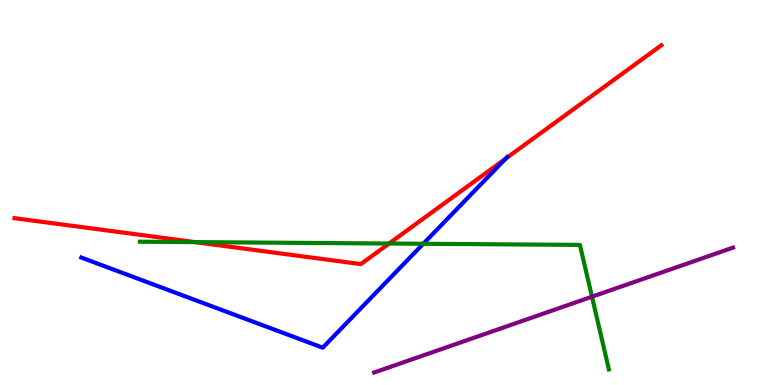[{'lines': ['blue', 'red'], 'intersections': [{'x': 6.53, 'y': 5.88}]}, {'lines': ['green', 'red'], 'intersections': [{'x': 2.52, 'y': 3.71}, {'x': 5.02, 'y': 3.67}]}, {'lines': ['purple', 'red'], 'intersections': []}, {'lines': ['blue', 'green'], 'intersections': [{'x': 5.46, 'y': 3.67}]}, {'lines': ['blue', 'purple'], 'intersections': []}, {'lines': ['green', 'purple'], 'intersections': [{'x': 7.64, 'y': 2.29}]}]